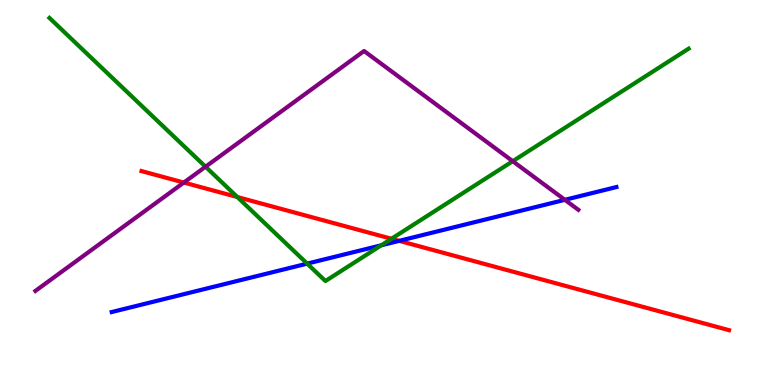[{'lines': ['blue', 'red'], 'intersections': [{'x': 5.15, 'y': 3.74}]}, {'lines': ['green', 'red'], 'intersections': [{'x': 3.06, 'y': 4.88}, {'x': 5.05, 'y': 3.8}]}, {'lines': ['purple', 'red'], 'intersections': [{'x': 2.37, 'y': 5.26}]}, {'lines': ['blue', 'green'], 'intersections': [{'x': 3.96, 'y': 3.15}, {'x': 4.92, 'y': 3.63}]}, {'lines': ['blue', 'purple'], 'intersections': [{'x': 7.29, 'y': 4.81}]}, {'lines': ['green', 'purple'], 'intersections': [{'x': 2.65, 'y': 5.67}, {'x': 6.62, 'y': 5.81}]}]